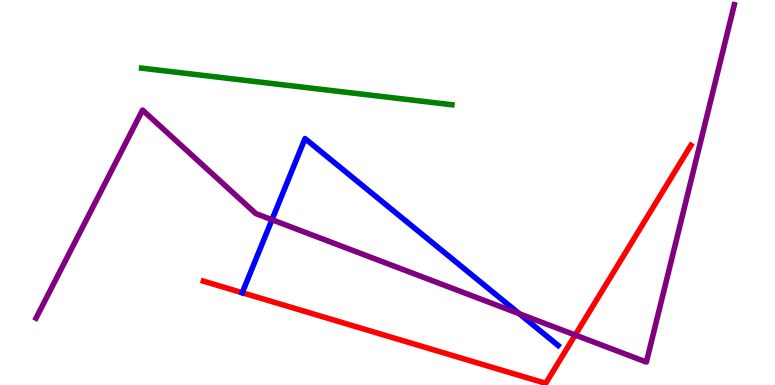[{'lines': ['blue', 'red'], 'intersections': [{'x': 3.13, 'y': 2.4}]}, {'lines': ['green', 'red'], 'intersections': []}, {'lines': ['purple', 'red'], 'intersections': [{'x': 7.42, 'y': 1.3}]}, {'lines': ['blue', 'green'], 'intersections': []}, {'lines': ['blue', 'purple'], 'intersections': [{'x': 3.51, 'y': 4.29}, {'x': 6.7, 'y': 1.85}]}, {'lines': ['green', 'purple'], 'intersections': []}]